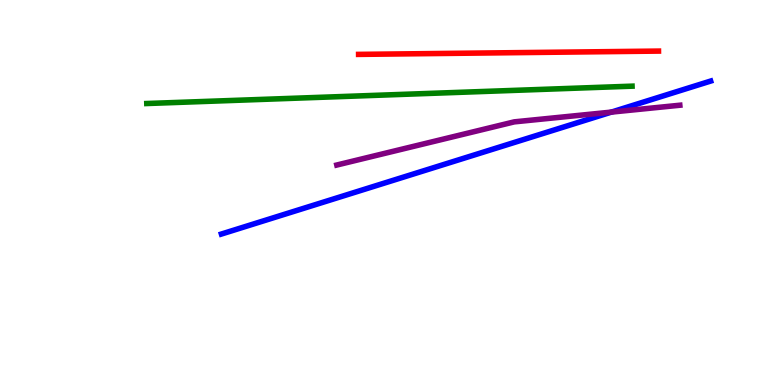[{'lines': ['blue', 'red'], 'intersections': []}, {'lines': ['green', 'red'], 'intersections': []}, {'lines': ['purple', 'red'], 'intersections': []}, {'lines': ['blue', 'green'], 'intersections': []}, {'lines': ['blue', 'purple'], 'intersections': [{'x': 7.89, 'y': 7.09}]}, {'lines': ['green', 'purple'], 'intersections': []}]